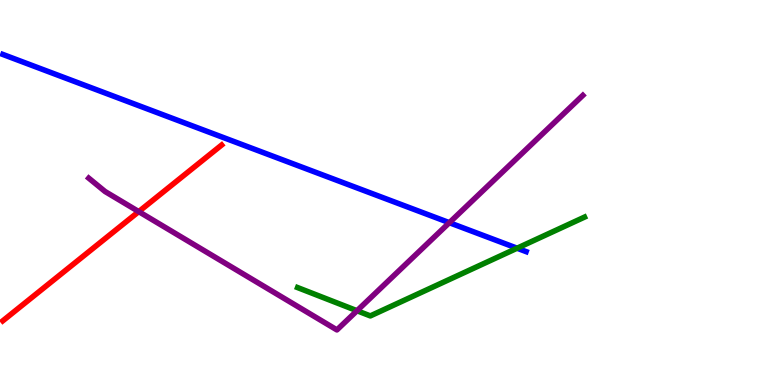[{'lines': ['blue', 'red'], 'intersections': []}, {'lines': ['green', 'red'], 'intersections': []}, {'lines': ['purple', 'red'], 'intersections': [{'x': 1.79, 'y': 4.5}]}, {'lines': ['blue', 'green'], 'intersections': [{'x': 6.67, 'y': 3.55}]}, {'lines': ['blue', 'purple'], 'intersections': [{'x': 5.8, 'y': 4.22}]}, {'lines': ['green', 'purple'], 'intersections': [{'x': 4.61, 'y': 1.93}]}]